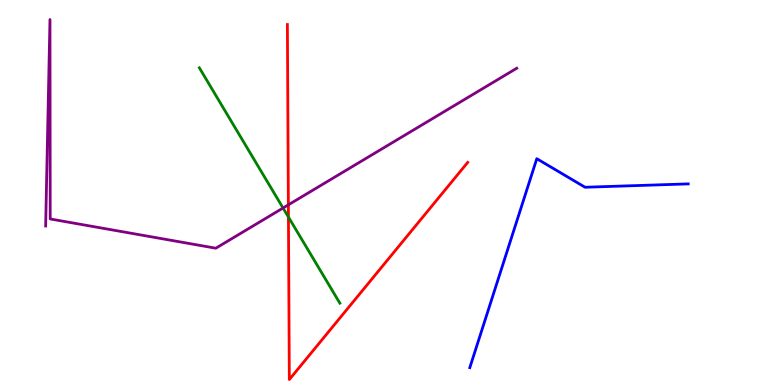[{'lines': ['blue', 'red'], 'intersections': []}, {'lines': ['green', 'red'], 'intersections': [{'x': 3.72, 'y': 4.36}]}, {'lines': ['purple', 'red'], 'intersections': [{'x': 3.72, 'y': 4.68}]}, {'lines': ['blue', 'green'], 'intersections': []}, {'lines': ['blue', 'purple'], 'intersections': []}, {'lines': ['green', 'purple'], 'intersections': [{'x': 3.65, 'y': 4.6}]}]